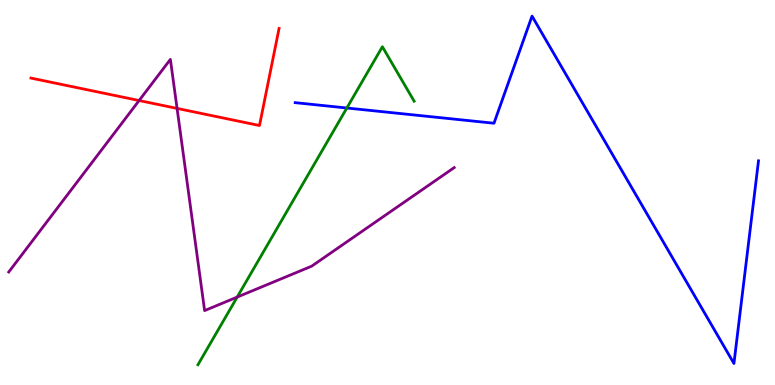[{'lines': ['blue', 'red'], 'intersections': []}, {'lines': ['green', 'red'], 'intersections': []}, {'lines': ['purple', 'red'], 'intersections': [{'x': 1.79, 'y': 7.39}, {'x': 2.28, 'y': 7.18}]}, {'lines': ['blue', 'green'], 'intersections': [{'x': 4.48, 'y': 7.19}]}, {'lines': ['blue', 'purple'], 'intersections': []}, {'lines': ['green', 'purple'], 'intersections': [{'x': 3.06, 'y': 2.28}]}]